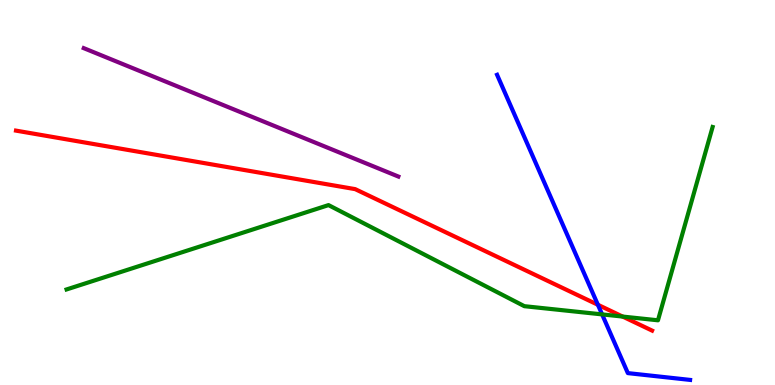[{'lines': ['blue', 'red'], 'intersections': [{'x': 7.71, 'y': 2.08}]}, {'lines': ['green', 'red'], 'intersections': [{'x': 8.03, 'y': 1.78}]}, {'lines': ['purple', 'red'], 'intersections': []}, {'lines': ['blue', 'green'], 'intersections': [{'x': 7.77, 'y': 1.83}]}, {'lines': ['blue', 'purple'], 'intersections': []}, {'lines': ['green', 'purple'], 'intersections': []}]